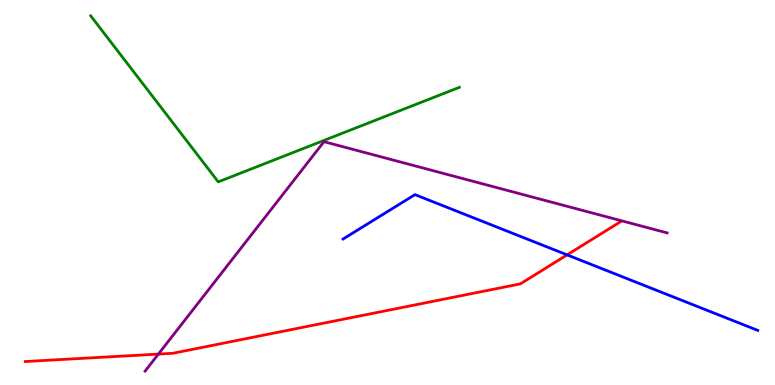[{'lines': ['blue', 'red'], 'intersections': [{'x': 7.32, 'y': 3.38}]}, {'lines': ['green', 'red'], 'intersections': []}, {'lines': ['purple', 'red'], 'intersections': [{'x': 2.04, 'y': 0.803}]}, {'lines': ['blue', 'green'], 'intersections': []}, {'lines': ['blue', 'purple'], 'intersections': []}, {'lines': ['green', 'purple'], 'intersections': []}]